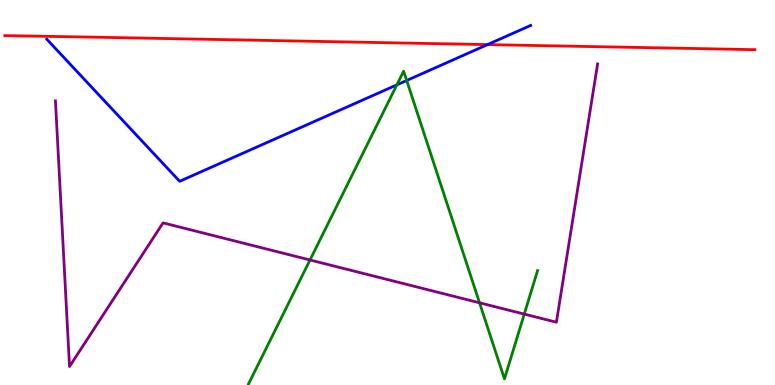[{'lines': ['blue', 'red'], 'intersections': [{'x': 6.29, 'y': 8.84}]}, {'lines': ['green', 'red'], 'intersections': []}, {'lines': ['purple', 'red'], 'intersections': []}, {'lines': ['blue', 'green'], 'intersections': [{'x': 5.12, 'y': 7.8}, {'x': 5.25, 'y': 7.91}]}, {'lines': ['blue', 'purple'], 'intersections': []}, {'lines': ['green', 'purple'], 'intersections': [{'x': 4.0, 'y': 3.25}, {'x': 6.19, 'y': 2.13}, {'x': 6.76, 'y': 1.84}]}]